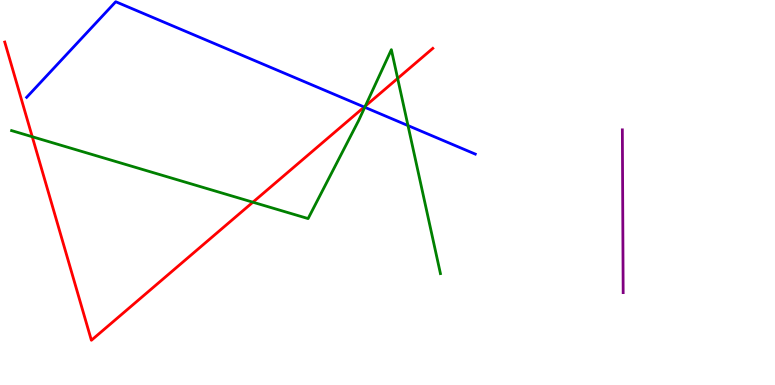[{'lines': ['blue', 'red'], 'intersections': [{'x': 4.7, 'y': 7.22}]}, {'lines': ['green', 'red'], 'intersections': [{'x': 0.416, 'y': 6.45}, {'x': 3.26, 'y': 4.75}, {'x': 4.71, 'y': 7.24}, {'x': 5.13, 'y': 7.96}]}, {'lines': ['purple', 'red'], 'intersections': []}, {'lines': ['blue', 'green'], 'intersections': [{'x': 4.71, 'y': 7.21}, {'x': 5.26, 'y': 6.74}]}, {'lines': ['blue', 'purple'], 'intersections': []}, {'lines': ['green', 'purple'], 'intersections': []}]